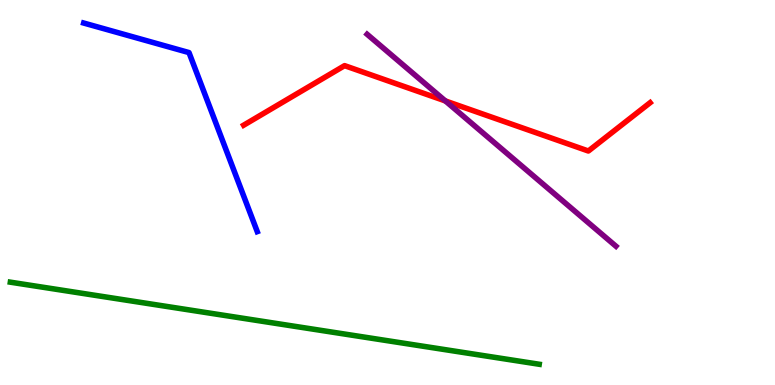[{'lines': ['blue', 'red'], 'intersections': []}, {'lines': ['green', 'red'], 'intersections': []}, {'lines': ['purple', 'red'], 'intersections': [{'x': 5.75, 'y': 7.38}]}, {'lines': ['blue', 'green'], 'intersections': []}, {'lines': ['blue', 'purple'], 'intersections': []}, {'lines': ['green', 'purple'], 'intersections': []}]